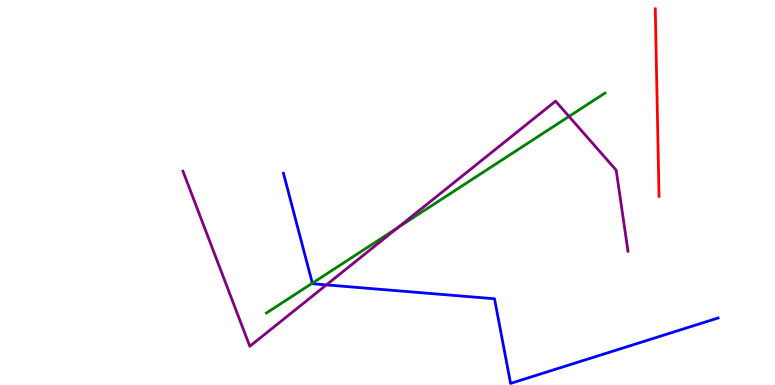[{'lines': ['blue', 'red'], 'intersections': []}, {'lines': ['green', 'red'], 'intersections': []}, {'lines': ['purple', 'red'], 'intersections': []}, {'lines': ['blue', 'green'], 'intersections': [{'x': 4.03, 'y': 2.64}]}, {'lines': ['blue', 'purple'], 'intersections': [{'x': 4.21, 'y': 2.6}]}, {'lines': ['green', 'purple'], 'intersections': [{'x': 5.13, 'y': 4.08}, {'x': 7.34, 'y': 6.98}]}]